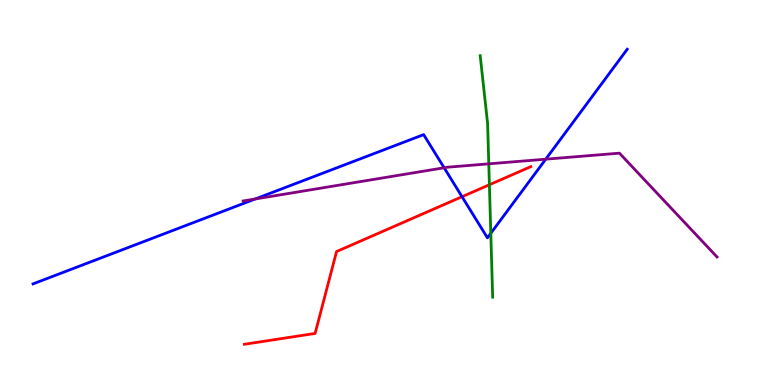[{'lines': ['blue', 'red'], 'intersections': [{'x': 5.96, 'y': 4.89}]}, {'lines': ['green', 'red'], 'intersections': [{'x': 6.31, 'y': 5.2}]}, {'lines': ['purple', 'red'], 'intersections': []}, {'lines': ['blue', 'green'], 'intersections': [{'x': 6.33, 'y': 3.94}]}, {'lines': ['blue', 'purple'], 'intersections': [{'x': 3.29, 'y': 4.83}, {'x': 5.73, 'y': 5.64}, {'x': 7.04, 'y': 5.87}]}, {'lines': ['green', 'purple'], 'intersections': [{'x': 6.31, 'y': 5.74}]}]